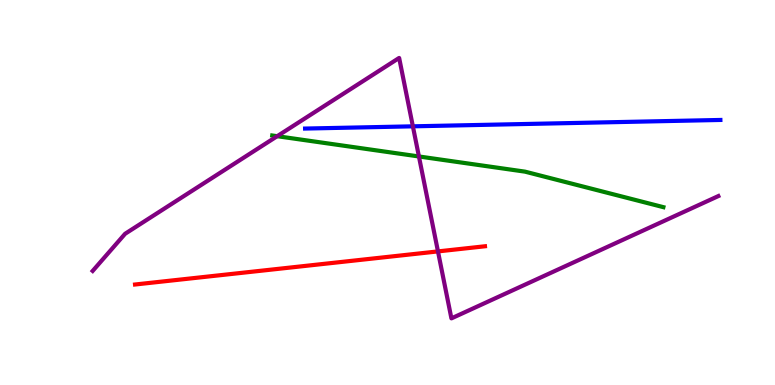[{'lines': ['blue', 'red'], 'intersections': []}, {'lines': ['green', 'red'], 'intersections': []}, {'lines': ['purple', 'red'], 'intersections': [{'x': 5.65, 'y': 3.47}]}, {'lines': ['blue', 'green'], 'intersections': []}, {'lines': ['blue', 'purple'], 'intersections': [{'x': 5.33, 'y': 6.72}]}, {'lines': ['green', 'purple'], 'intersections': [{'x': 3.58, 'y': 6.46}, {'x': 5.41, 'y': 5.94}]}]